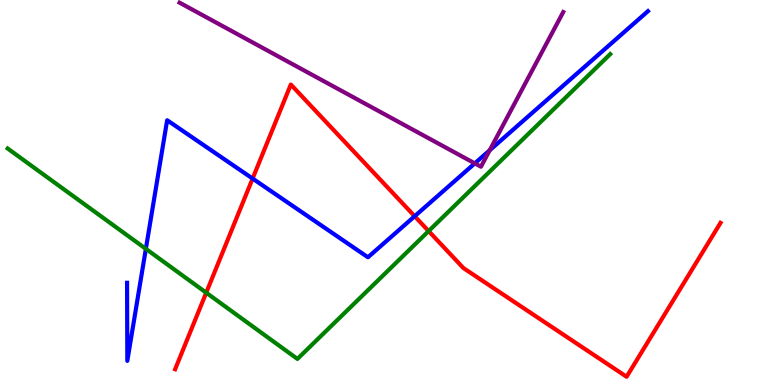[{'lines': ['blue', 'red'], 'intersections': [{'x': 3.26, 'y': 5.36}, {'x': 5.35, 'y': 4.38}]}, {'lines': ['green', 'red'], 'intersections': [{'x': 2.66, 'y': 2.4}, {'x': 5.53, 'y': 4.0}]}, {'lines': ['purple', 'red'], 'intersections': []}, {'lines': ['blue', 'green'], 'intersections': [{'x': 1.88, 'y': 3.54}]}, {'lines': ['blue', 'purple'], 'intersections': [{'x': 6.13, 'y': 5.76}, {'x': 6.32, 'y': 6.1}]}, {'lines': ['green', 'purple'], 'intersections': []}]